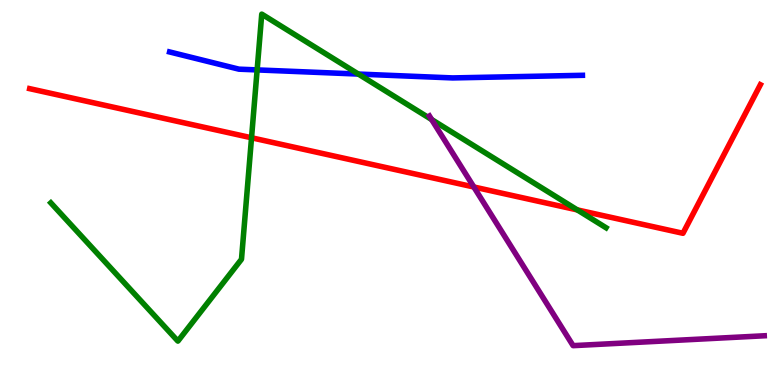[{'lines': ['blue', 'red'], 'intersections': []}, {'lines': ['green', 'red'], 'intersections': [{'x': 3.25, 'y': 6.42}, {'x': 7.45, 'y': 4.55}]}, {'lines': ['purple', 'red'], 'intersections': [{'x': 6.11, 'y': 5.14}]}, {'lines': ['blue', 'green'], 'intersections': [{'x': 3.32, 'y': 8.18}, {'x': 4.62, 'y': 8.08}]}, {'lines': ['blue', 'purple'], 'intersections': []}, {'lines': ['green', 'purple'], 'intersections': [{'x': 5.57, 'y': 6.9}]}]